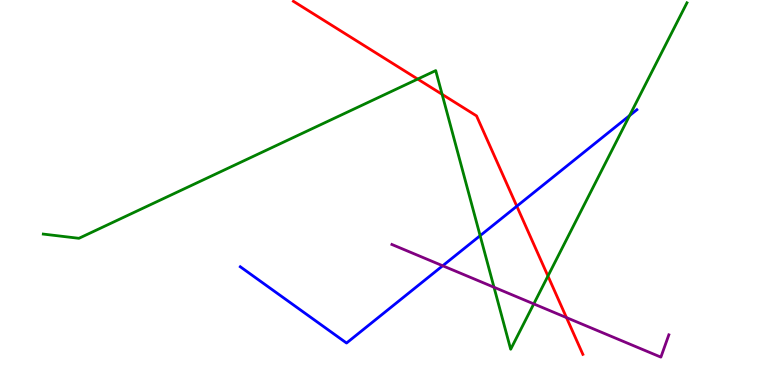[{'lines': ['blue', 'red'], 'intersections': [{'x': 6.67, 'y': 4.64}]}, {'lines': ['green', 'red'], 'intersections': [{'x': 5.39, 'y': 7.95}, {'x': 5.7, 'y': 7.55}, {'x': 7.07, 'y': 2.83}]}, {'lines': ['purple', 'red'], 'intersections': [{'x': 7.31, 'y': 1.75}]}, {'lines': ['blue', 'green'], 'intersections': [{'x': 6.2, 'y': 3.88}, {'x': 8.12, 'y': 7.0}]}, {'lines': ['blue', 'purple'], 'intersections': [{'x': 5.71, 'y': 3.1}]}, {'lines': ['green', 'purple'], 'intersections': [{'x': 6.37, 'y': 2.54}, {'x': 6.89, 'y': 2.11}]}]